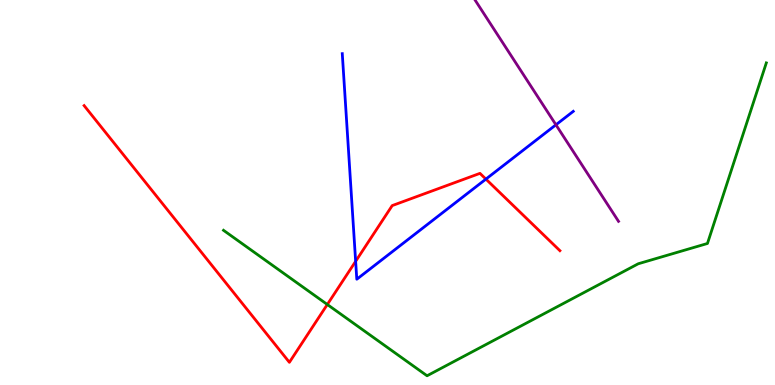[{'lines': ['blue', 'red'], 'intersections': [{'x': 4.59, 'y': 3.21}, {'x': 6.27, 'y': 5.35}]}, {'lines': ['green', 'red'], 'intersections': [{'x': 4.22, 'y': 2.09}]}, {'lines': ['purple', 'red'], 'intersections': []}, {'lines': ['blue', 'green'], 'intersections': []}, {'lines': ['blue', 'purple'], 'intersections': [{'x': 7.17, 'y': 6.76}]}, {'lines': ['green', 'purple'], 'intersections': []}]